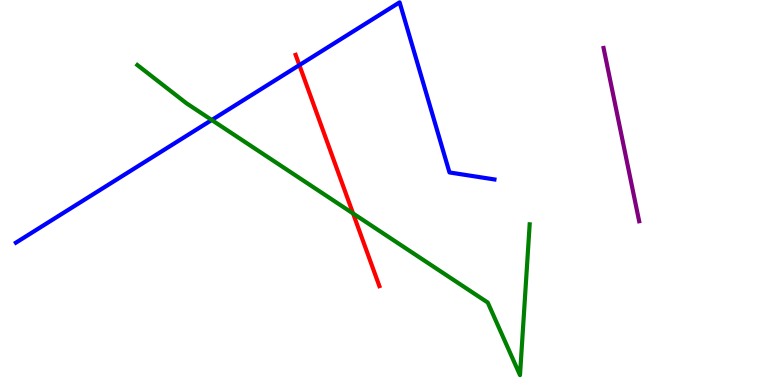[{'lines': ['blue', 'red'], 'intersections': [{'x': 3.86, 'y': 8.31}]}, {'lines': ['green', 'red'], 'intersections': [{'x': 4.56, 'y': 4.46}]}, {'lines': ['purple', 'red'], 'intersections': []}, {'lines': ['blue', 'green'], 'intersections': [{'x': 2.73, 'y': 6.88}]}, {'lines': ['blue', 'purple'], 'intersections': []}, {'lines': ['green', 'purple'], 'intersections': []}]